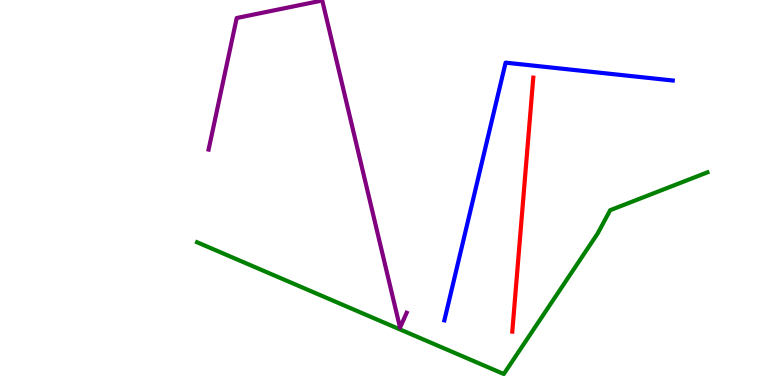[{'lines': ['blue', 'red'], 'intersections': []}, {'lines': ['green', 'red'], 'intersections': []}, {'lines': ['purple', 'red'], 'intersections': []}, {'lines': ['blue', 'green'], 'intersections': []}, {'lines': ['blue', 'purple'], 'intersections': []}, {'lines': ['green', 'purple'], 'intersections': []}]